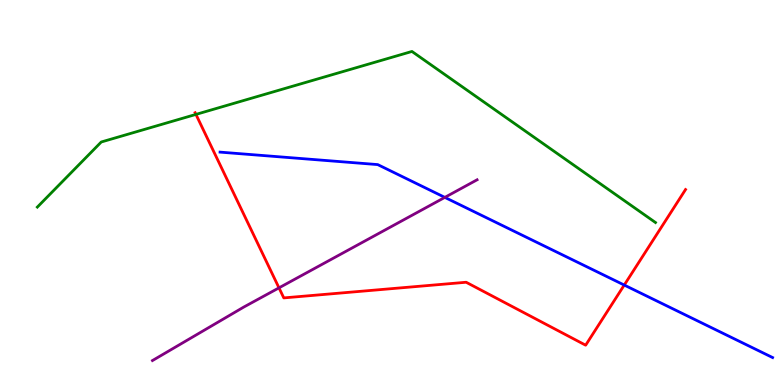[{'lines': ['blue', 'red'], 'intersections': [{'x': 8.05, 'y': 2.6}]}, {'lines': ['green', 'red'], 'intersections': [{'x': 2.53, 'y': 7.03}]}, {'lines': ['purple', 'red'], 'intersections': [{'x': 3.6, 'y': 2.52}]}, {'lines': ['blue', 'green'], 'intersections': []}, {'lines': ['blue', 'purple'], 'intersections': [{'x': 5.74, 'y': 4.87}]}, {'lines': ['green', 'purple'], 'intersections': []}]